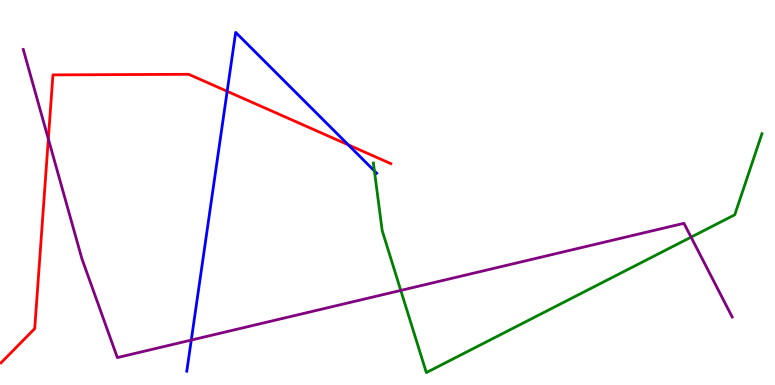[{'lines': ['blue', 'red'], 'intersections': [{'x': 2.93, 'y': 7.63}, {'x': 4.49, 'y': 6.24}]}, {'lines': ['green', 'red'], 'intersections': []}, {'lines': ['purple', 'red'], 'intersections': [{'x': 0.624, 'y': 6.39}]}, {'lines': ['blue', 'green'], 'intersections': [{'x': 4.83, 'y': 5.56}]}, {'lines': ['blue', 'purple'], 'intersections': [{'x': 2.47, 'y': 1.17}]}, {'lines': ['green', 'purple'], 'intersections': [{'x': 5.17, 'y': 2.46}, {'x': 8.92, 'y': 3.84}]}]